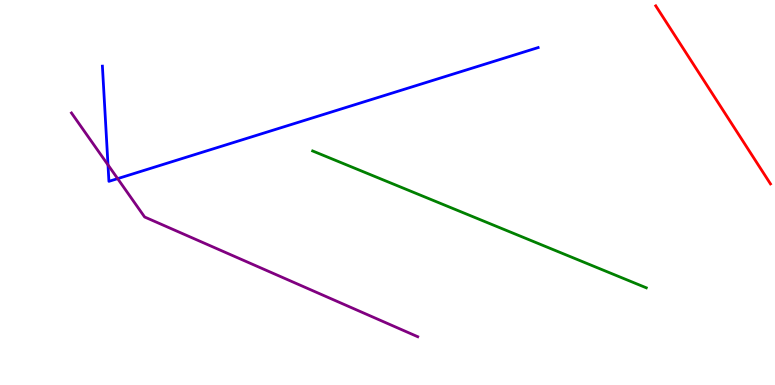[{'lines': ['blue', 'red'], 'intersections': []}, {'lines': ['green', 'red'], 'intersections': []}, {'lines': ['purple', 'red'], 'intersections': []}, {'lines': ['blue', 'green'], 'intersections': []}, {'lines': ['blue', 'purple'], 'intersections': [{'x': 1.39, 'y': 5.72}, {'x': 1.52, 'y': 5.36}]}, {'lines': ['green', 'purple'], 'intersections': []}]